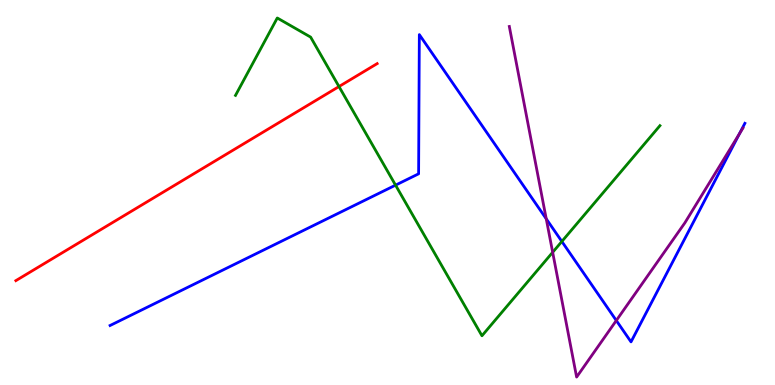[{'lines': ['blue', 'red'], 'intersections': []}, {'lines': ['green', 'red'], 'intersections': [{'x': 4.37, 'y': 7.75}]}, {'lines': ['purple', 'red'], 'intersections': []}, {'lines': ['blue', 'green'], 'intersections': [{'x': 5.1, 'y': 5.19}, {'x': 7.25, 'y': 3.73}]}, {'lines': ['blue', 'purple'], 'intersections': [{'x': 7.05, 'y': 4.32}, {'x': 7.95, 'y': 1.67}, {'x': 9.54, 'y': 6.52}]}, {'lines': ['green', 'purple'], 'intersections': [{'x': 7.13, 'y': 3.45}]}]